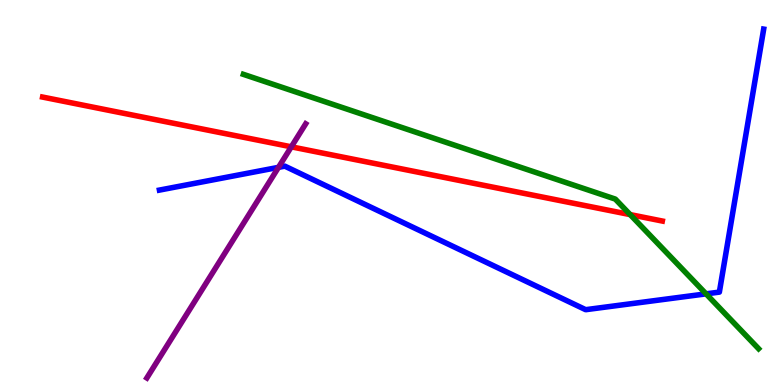[{'lines': ['blue', 'red'], 'intersections': []}, {'lines': ['green', 'red'], 'intersections': [{'x': 8.13, 'y': 4.43}]}, {'lines': ['purple', 'red'], 'intersections': [{'x': 3.76, 'y': 6.19}]}, {'lines': ['blue', 'green'], 'intersections': [{'x': 9.11, 'y': 2.37}]}, {'lines': ['blue', 'purple'], 'intersections': [{'x': 3.59, 'y': 5.65}]}, {'lines': ['green', 'purple'], 'intersections': []}]